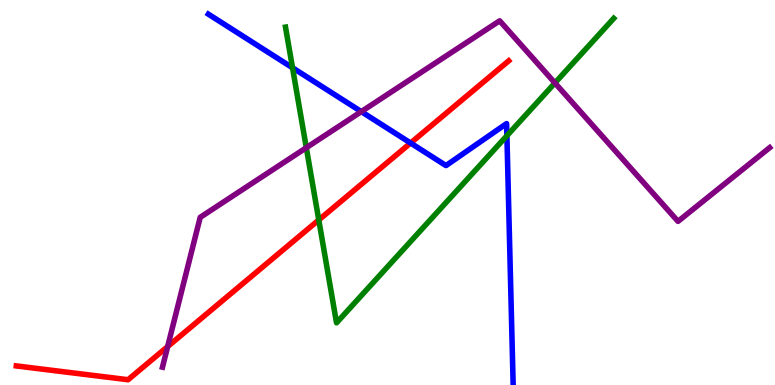[{'lines': ['blue', 'red'], 'intersections': [{'x': 5.3, 'y': 6.29}]}, {'lines': ['green', 'red'], 'intersections': [{'x': 4.11, 'y': 4.29}]}, {'lines': ['purple', 'red'], 'intersections': [{'x': 2.16, 'y': 0.998}]}, {'lines': ['blue', 'green'], 'intersections': [{'x': 3.77, 'y': 8.24}, {'x': 6.54, 'y': 6.48}]}, {'lines': ['blue', 'purple'], 'intersections': [{'x': 4.66, 'y': 7.1}]}, {'lines': ['green', 'purple'], 'intersections': [{'x': 3.95, 'y': 6.16}, {'x': 7.16, 'y': 7.85}]}]